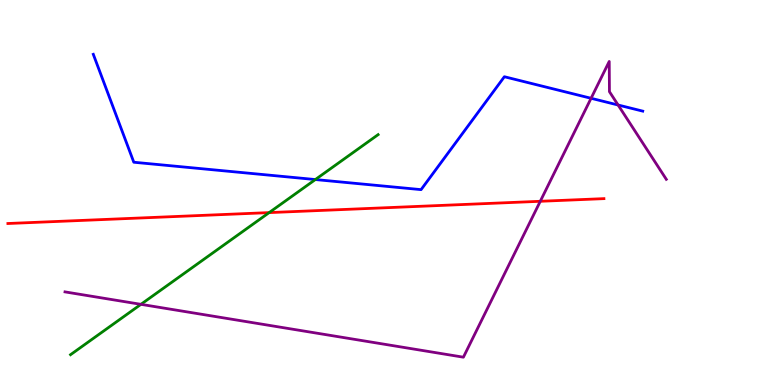[{'lines': ['blue', 'red'], 'intersections': []}, {'lines': ['green', 'red'], 'intersections': [{'x': 3.47, 'y': 4.48}]}, {'lines': ['purple', 'red'], 'intersections': [{'x': 6.97, 'y': 4.77}]}, {'lines': ['blue', 'green'], 'intersections': [{'x': 4.07, 'y': 5.34}]}, {'lines': ['blue', 'purple'], 'intersections': [{'x': 7.63, 'y': 7.45}, {'x': 7.98, 'y': 7.27}]}, {'lines': ['green', 'purple'], 'intersections': [{'x': 1.82, 'y': 2.1}]}]